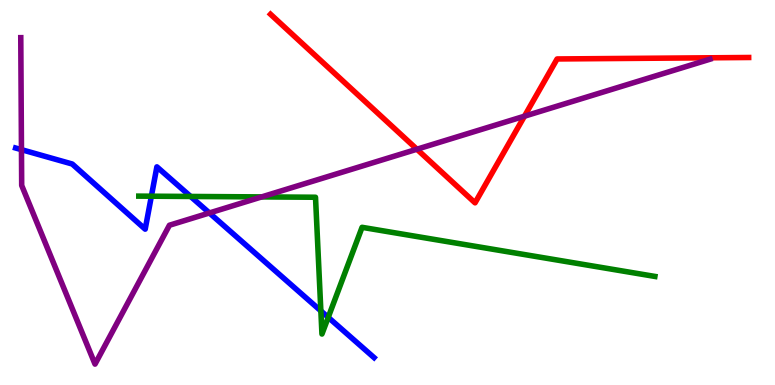[{'lines': ['blue', 'red'], 'intersections': []}, {'lines': ['green', 'red'], 'intersections': []}, {'lines': ['purple', 'red'], 'intersections': [{'x': 5.38, 'y': 6.12}, {'x': 6.77, 'y': 6.98}]}, {'lines': ['blue', 'green'], 'intersections': [{'x': 1.95, 'y': 4.9}, {'x': 2.46, 'y': 4.9}, {'x': 4.14, 'y': 1.93}, {'x': 4.24, 'y': 1.76}]}, {'lines': ['blue', 'purple'], 'intersections': [{'x': 0.277, 'y': 6.11}, {'x': 2.7, 'y': 4.47}]}, {'lines': ['green', 'purple'], 'intersections': [{'x': 3.38, 'y': 4.89}]}]